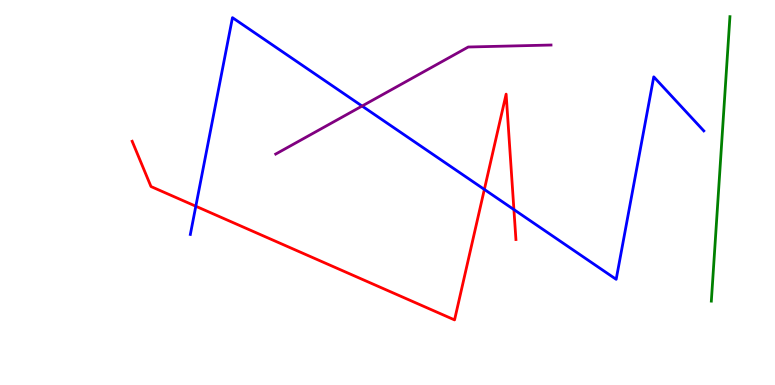[{'lines': ['blue', 'red'], 'intersections': [{'x': 2.53, 'y': 4.64}, {'x': 6.25, 'y': 5.08}, {'x': 6.63, 'y': 4.56}]}, {'lines': ['green', 'red'], 'intersections': []}, {'lines': ['purple', 'red'], 'intersections': []}, {'lines': ['blue', 'green'], 'intersections': []}, {'lines': ['blue', 'purple'], 'intersections': [{'x': 4.67, 'y': 7.25}]}, {'lines': ['green', 'purple'], 'intersections': []}]